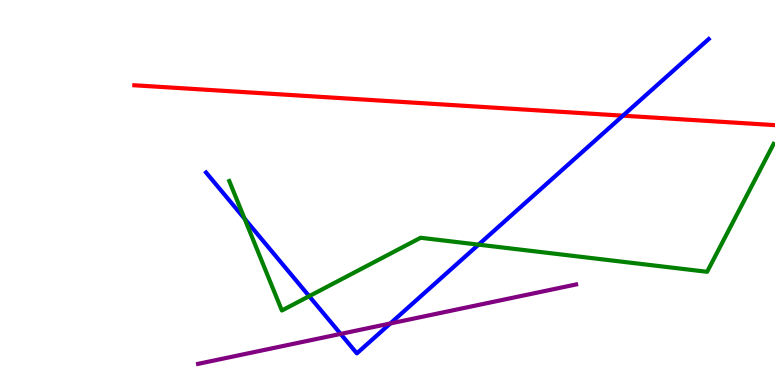[{'lines': ['blue', 'red'], 'intersections': [{'x': 8.04, 'y': 7.0}]}, {'lines': ['green', 'red'], 'intersections': []}, {'lines': ['purple', 'red'], 'intersections': []}, {'lines': ['blue', 'green'], 'intersections': [{'x': 3.16, 'y': 4.32}, {'x': 3.99, 'y': 2.31}, {'x': 6.17, 'y': 3.65}]}, {'lines': ['blue', 'purple'], 'intersections': [{'x': 4.4, 'y': 1.33}, {'x': 5.04, 'y': 1.6}]}, {'lines': ['green', 'purple'], 'intersections': []}]